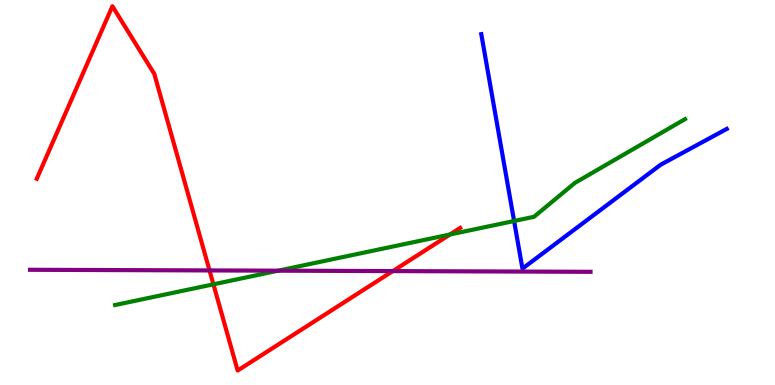[{'lines': ['blue', 'red'], 'intersections': []}, {'lines': ['green', 'red'], 'intersections': [{'x': 2.75, 'y': 2.62}, {'x': 5.81, 'y': 3.91}]}, {'lines': ['purple', 'red'], 'intersections': [{'x': 2.7, 'y': 2.98}, {'x': 5.07, 'y': 2.96}]}, {'lines': ['blue', 'green'], 'intersections': [{'x': 6.63, 'y': 4.26}]}, {'lines': ['blue', 'purple'], 'intersections': []}, {'lines': ['green', 'purple'], 'intersections': [{'x': 3.59, 'y': 2.97}]}]